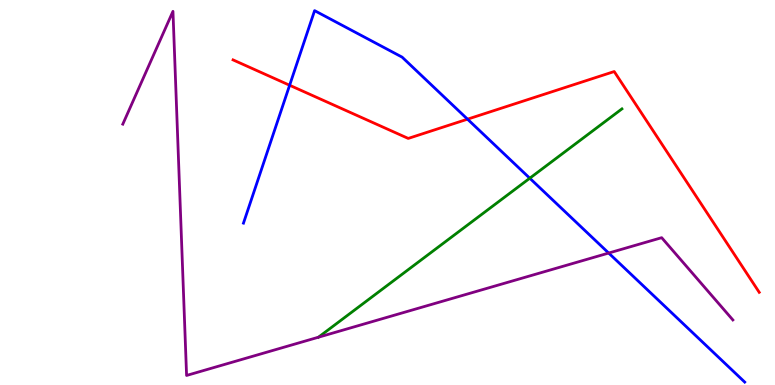[{'lines': ['blue', 'red'], 'intersections': [{'x': 3.74, 'y': 7.79}, {'x': 6.03, 'y': 6.9}]}, {'lines': ['green', 'red'], 'intersections': []}, {'lines': ['purple', 'red'], 'intersections': []}, {'lines': ['blue', 'green'], 'intersections': [{'x': 6.84, 'y': 5.37}]}, {'lines': ['blue', 'purple'], 'intersections': [{'x': 7.85, 'y': 3.43}]}, {'lines': ['green', 'purple'], 'intersections': []}]